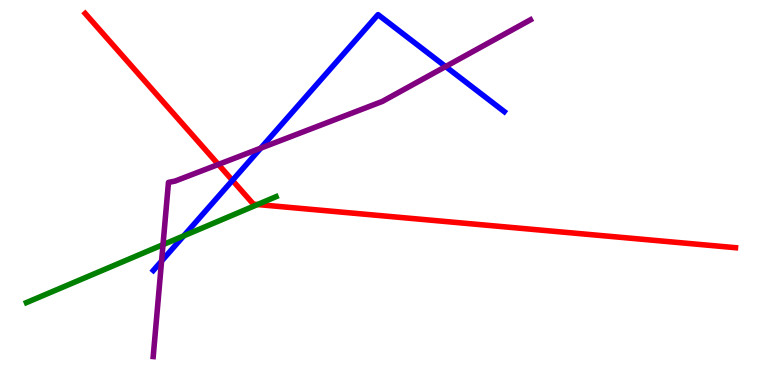[{'lines': ['blue', 'red'], 'intersections': [{'x': 3.0, 'y': 5.31}]}, {'lines': ['green', 'red'], 'intersections': [{'x': 3.32, 'y': 4.69}]}, {'lines': ['purple', 'red'], 'intersections': [{'x': 2.82, 'y': 5.73}]}, {'lines': ['blue', 'green'], 'intersections': [{'x': 2.37, 'y': 3.87}]}, {'lines': ['blue', 'purple'], 'intersections': [{'x': 2.08, 'y': 3.22}, {'x': 3.36, 'y': 6.15}, {'x': 5.75, 'y': 8.27}]}, {'lines': ['green', 'purple'], 'intersections': [{'x': 2.1, 'y': 3.65}]}]